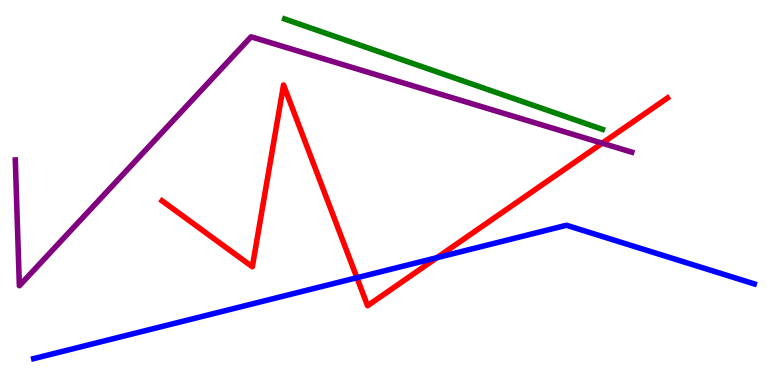[{'lines': ['blue', 'red'], 'intersections': [{'x': 4.61, 'y': 2.79}, {'x': 5.64, 'y': 3.31}]}, {'lines': ['green', 'red'], 'intersections': []}, {'lines': ['purple', 'red'], 'intersections': [{'x': 7.77, 'y': 6.28}]}, {'lines': ['blue', 'green'], 'intersections': []}, {'lines': ['blue', 'purple'], 'intersections': []}, {'lines': ['green', 'purple'], 'intersections': []}]